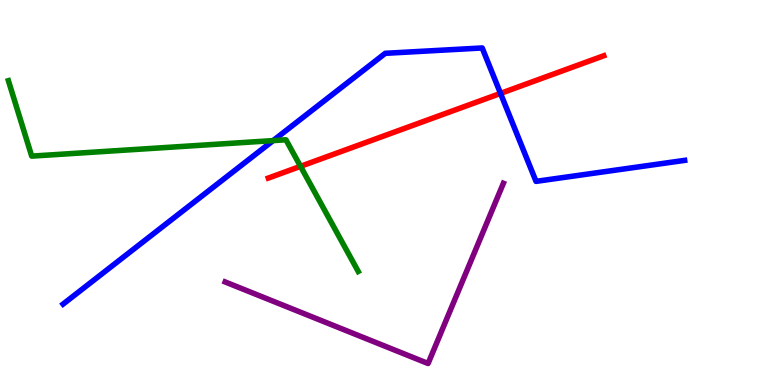[{'lines': ['blue', 'red'], 'intersections': [{'x': 6.46, 'y': 7.57}]}, {'lines': ['green', 'red'], 'intersections': [{'x': 3.88, 'y': 5.68}]}, {'lines': ['purple', 'red'], 'intersections': []}, {'lines': ['blue', 'green'], 'intersections': [{'x': 3.52, 'y': 6.35}]}, {'lines': ['blue', 'purple'], 'intersections': []}, {'lines': ['green', 'purple'], 'intersections': []}]